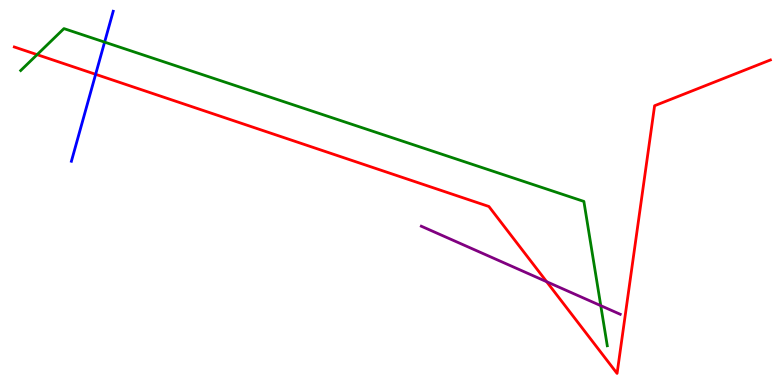[{'lines': ['blue', 'red'], 'intersections': [{'x': 1.23, 'y': 8.07}]}, {'lines': ['green', 'red'], 'intersections': [{'x': 0.479, 'y': 8.58}]}, {'lines': ['purple', 'red'], 'intersections': [{'x': 7.05, 'y': 2.68}]}, {'lines': ['blue', 'green'], 'intersections': [{'x': 1.35, 'y': 8.91}]}, {'lines': ['blue', 'purple'], 'intersections': []}, {'lines': ['green', 'purple'], 'intersections': [{'x': 7.75, 'y': 2.06}]}]